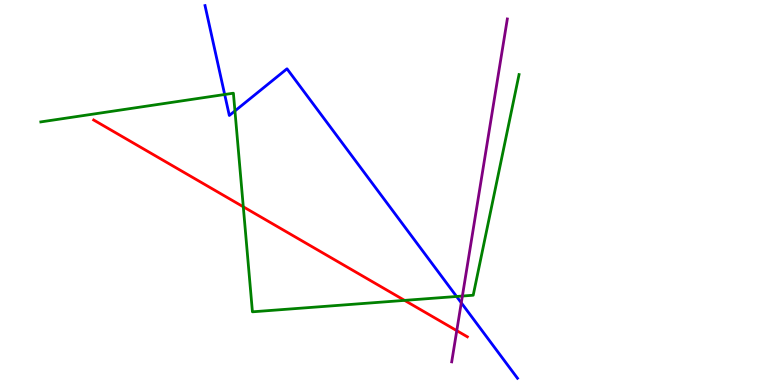[{'lines': ['blue', 'red'], 'intersections': []}, {'lines': ['green', 'red'], 'intersections': [{'x': 3.14, 'y': 4.63}, {'x': 5.22, 'y': 2.2}]}, {'lines': ['purple', 'red'], 'intersections': [{'x': 5.89, 'y': 1.41}]}, {'lines': ['blue', 'green'], 'intersections': [{'x': 2.9, 'y': 7.55}, {'x': 3.03, 'y': 7.12}, {'x': 5.89, 'y': 2.3}]}, {'lines': ['blue', 'purple'], 'intersections': [{'x': 5.95, 'y': 2.14}]}, {'lines': ['green', 'purple'], 'intersections': [{'x': 5.97, 'y': 2.31}]}]